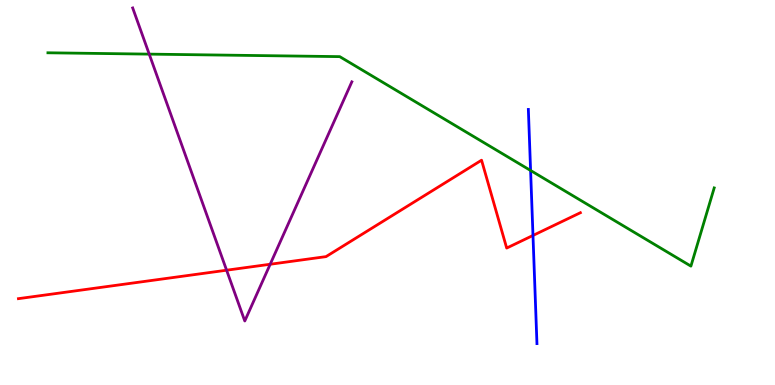[{'lines': ['blue', 'red'], 'intersections': [{'x': 6.88, 'y': 3.88}]}, {'lines': ['green', 'red'], 'intersections': []}, {'lines': ['purple', 'red'], 'intersections': [{'x': 2.92, 'y': 2.98}, {'x': 3.49, 'y': 3.14}]}, {'lines': ['blue', 'green'], 'intersections': [{'x': 6.85, 'y': 5.57}]}, {'lines': ['blue', 'purple'], 'intersections': []}, {'lines': ['green', 'purple'], 'intersections': [{'x': 1.93, 'y': 8.59}]}]